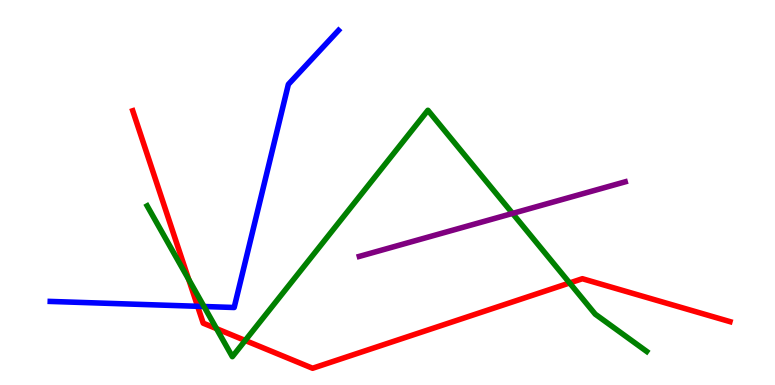[{'lines': ['blue', 'red'], 'intersections': [{'x': 2.55, 'y': 2.04}]}, {'lines': ['green', 'red'], 'intersections': [{'x': 2.43, 'y': 2.74}, {'x': 2.79, 'y': 1.46}, {'x': 3.16, 'y': 1.16}, {'x': 7.35, 'y': 2.65}]}, {'lines': ['purple', 'red'], 'intersections': []}, {'lines': ['blue', 'green'], 'intersections': [{'x': 2.63, 'y': 2.04}]}, {'lines': ['blue', 'purple'], 'intersections': []}, {'lines': ['green', 'purple'], 'intersections': [{'x': 6.61, 'y': 4.46}]}]